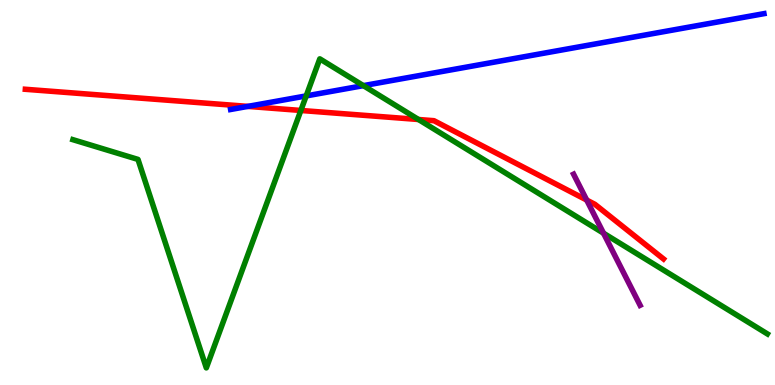[{'lines': ['blue', 'red'], 'intersections': [{'x': 3.2, 'y': 7.24}]}, {'lines': ['green', 'red'], 'intersections': [{'x': 3.88, 'y': 7.13}, {'x': 5.4, 'y': 6.9}]}, {'lines': ['purple', 'red'], 'intersections': [{'x': 7.57, 'y': 4.8}]}, {'lines': ['blue', 'green'], 'intersections': [{'x': 3.95, 'y': 7.51}, {'x': 4.69, 'y': 7.78}]}, {'lines': ['blue', 'purple'], 'intersections': []}, {'lines': ['green', 'purple'], 'intersections': [{'x': 7.79, 'y': 3.94}]}]